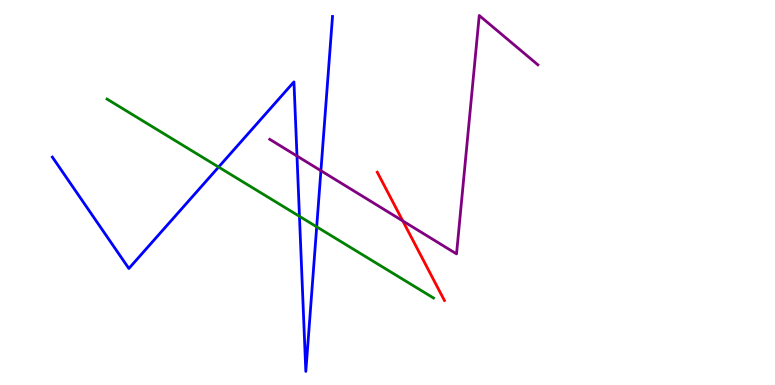[{'lines': ['blue', 'red'], 'intersections': []}, {'lines': ['green', 'red'], 'intersections': []}, {'lines': ['purple', 'red'], 'intersections': [{'x': 5.2, 'y': 4.26}]}, {'lines': ['blue', 'green'], 'intersections': [{'x': 2.82, 'y': 5.66}, {'x': 3.86, 'y': 4.38}, {'x': 4.09, 'y': 4.11}]}, {'lines': ['blue', 'purple'], 'intersections': [{'x': 3.83, 'y': 5.95}, {'x': 4.14, 'y': 5.57}]}, {'lines': ['green', 'purple'], 'intersections': []}]